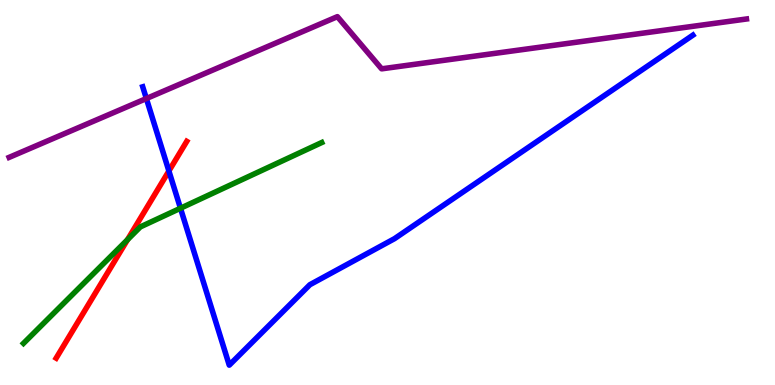[{'lines': ['blue', 'red'], 'intersections': [{'x': 2.18, 'y': 5.56}]}, {'lines': ['green', 'red'], 'intersections': [{'x': 1.65, 'y': 3.77}]}, {'lines': ['purple', 'red'], 'intersections': []}, {'lines': ['blue', 'green'], 'intersections': [{'x': 2.33, 'y': 4.59}]}, {'lines': ['blue', 'purple'], 'intersections': [{'x': 1.89, 'y': 7.44}]}, {'lines': ['green', 'purple'], 'intersections': []}]